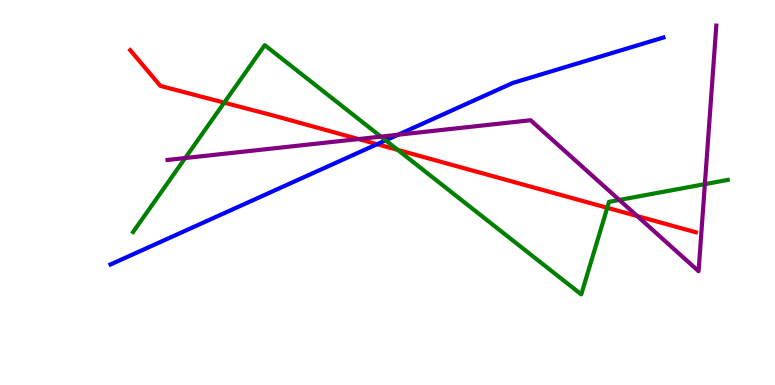[{'lines': ['blue', 'red'], 'intersections': [{'x': 4.87, 'y': 6.25}]}, {'lines': ['green', 'red'], 'intersections': [{'x': 2.89, 'y': 7.33}, {'x': 5.13, 'y': 6.11}, {'x': 7.84, 'y': 4.6}]}, {'lines': ['purple', 'red'], 'intersections': [{'x': 4.63, 'y': 6.39}, {'x': 8.22, 'y': 4.39}]}, {'lines': ['blue', 'green'], 'intersections': [{'x': 4.98, 'y': 6.35}]}, {'lines': ['blue', 'purple'], 'intersections': [{'x': 5.14, 'y': 6.5}]}, {'lines': ['green', 'purple'], 'intersections': [{'x': 2.39, 'y': 5.9}, {'x': 4.91, 'y': 6.45}, {'x': 7.99, 'y': 4.81}, {'x': 9.09, 'y': 5.22}]}]